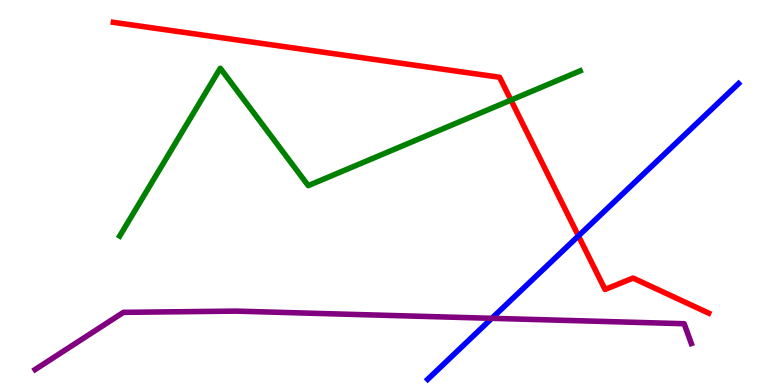[{'lines': ['blue', 'red'], 'intersections': [{'x': 7.46, 'y': 3.87}]}, {'lines': ['green', 'red'], 'intersections': [{'x': 6.59, 'y': 7.4}]}, {'lines': ['purple', 'red'], 'intersections': []}, {'lines': ['blue', 'green'], 'intersections': []}, {'lines': ['blue', 'purple'], 'intersections': [{'x': 6.35, 'y': 1.73}]}, {'lines': ['green', 'purple'], 'intersections': []}]